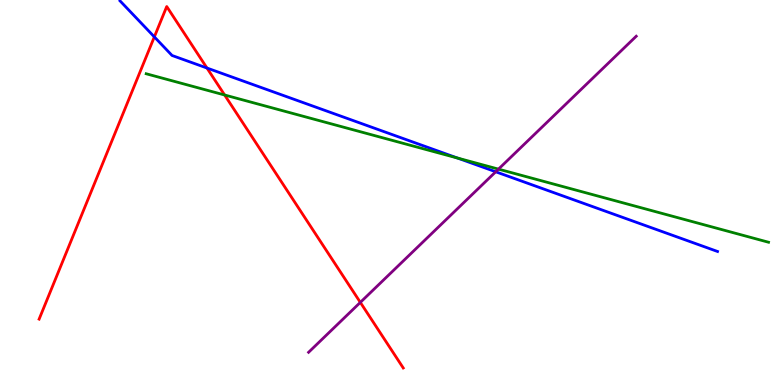[{'lines': ['blue', 'red'], 'intersections': [{'x': 1.99, 'y': 9.04}, {'x': 2.67, 'y': 8.23}]}, {'lines': ['green', 'red'], 'intersections': [{'x': 2.9, 'y': 7.53}]}, {'lines': ['purple', 'red'], 'intersections': [{'x': 4.65, 'y': 2.15}]}, {'lines': ['blue', 'green'], 'intersections': [{'x': 5.9, 'y': 5.9}]}, {'lines': ['blue', 'purple'], 'intersections': [{'x': 6.4, 'y': 5.54}]}, {'lines': ['green', 'purple'], 'intersections': [{'x': 6.43, 'y': 5.61}]}]